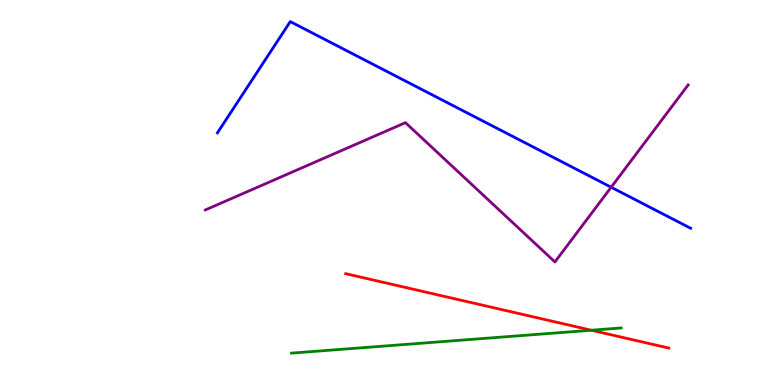[{'lines': ['blue', 'red'], 'intersections': []}, {'lines': ['green', 'red'], 'intersections': [{'x': 7.63, 'y': 1.42}]}, {'lines': ['purple', 'red'], 'intersections': []}, {'lines': ['blue', 'green'], 'intersections': []}, {'lines': ['blue', 'purple'], 'intersections': [{'x': 7.89, 'y': 5.14}]}, {'lines': ['green', 'purple'], 'intersections': []}]